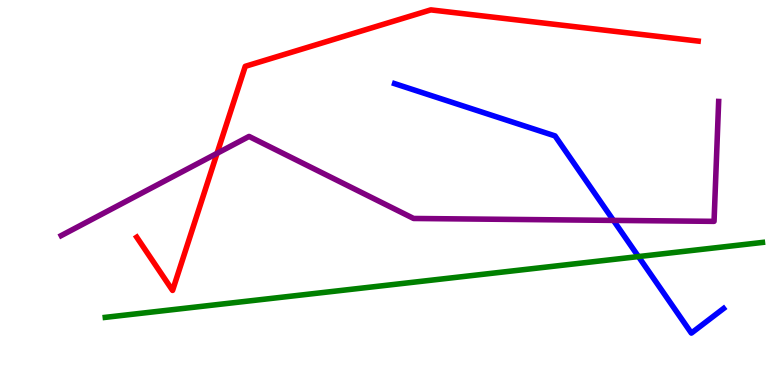[{'lines': ['blue', 'red'], 'intersections': []}, {'lines': ['green', 'red'], 'intersections': []}, {'lines': ['purple', 'red'], 'intersections': [{'x': 2.8, 'y': 6.02}]}, {'lines': ['blue', 'green'], 'intersections': [{'x': 8.24, 'y': 3.34}]}, {'lines': ['blue', 'purple'], 'intersections': [{'x': 7.92, 'y': 4.28}]}, {'lines': ['green', 'purple'], 'intersections': []}]